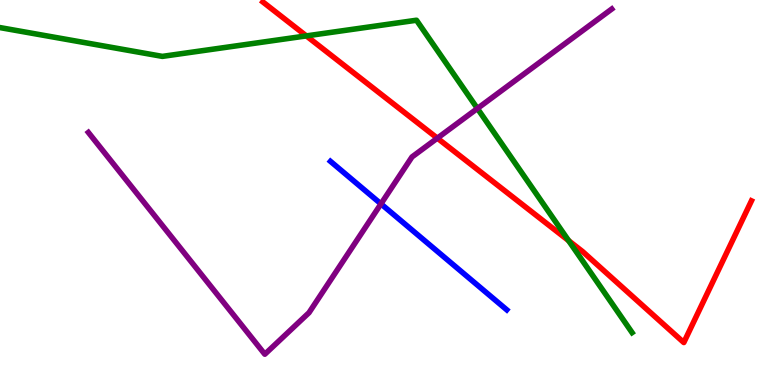[{'lines': ['blue', 'red'], 'intersections': []}, {'lines': ['green', 'red'], 'intersections': [{'x': 3.95, 'y': 9.07}, {'x': 7.34, 'y': 3.75}]}, {'lines': ['purple', 'red'], 'intersections': [{'x': 5.64, 'y': 6.41}]}, {'lines': ['blue', 'green'], 'intersections': []}, {'lines': ['blue', 'purple'], 'intersections': [{'x': 4.92, 'y': 4.7}]}, {'lines': ['green', 'purple'], 'intersections': [{'x': 6.16, 'y': 7.18}]}]